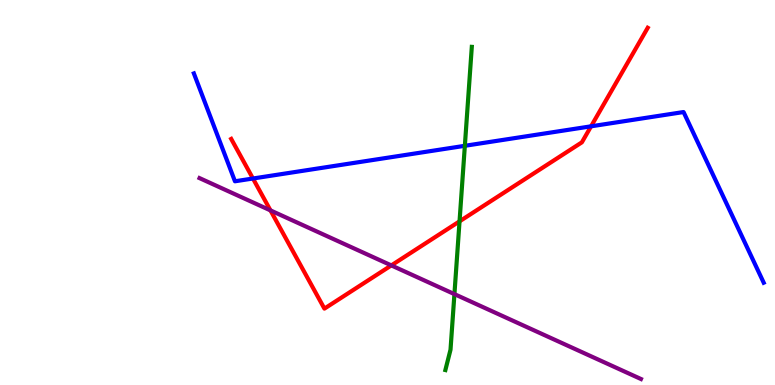[{'lines': ['blue', 'red'], 'intersections': [{'x': 3.26, 'y': 5.36}, {'x': 7.63, 'y': 6.72}]}, {'lines': ['green', 'red'], 'intersections': [{'x': 5.93, 'y': 4.25}]}, {'lines': ['purple', 'red'], 'intersections': [{'x': 3.49, 'y': 4.54}, {'x': 5.05, 'y': 3.11}]}, {'lines': ['blue', 'green'], 'intersections': [{'x': 6.0, 'y': 6.21}]}, {'lines': ['blue', 'purple'], 'intersections': []}, {'lines': ['green', 'purple'], 'intersections': [{'x': 5.86, 'y': 2.36}]}]